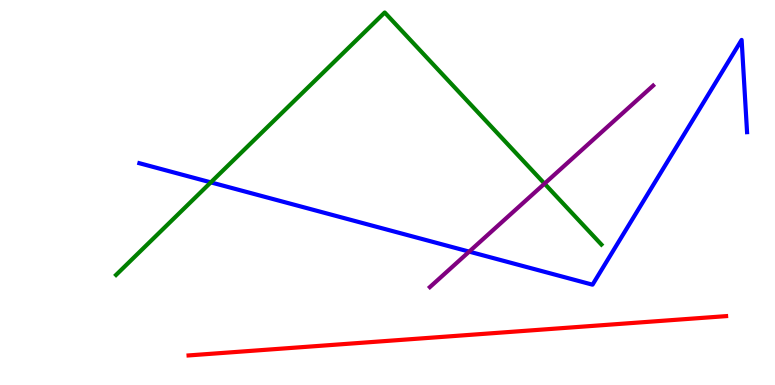[{'lines': ['blue', 'red'], 'intersections': []}, {'lines': ['green', 'red'], 'intersections': []}, {'lines': ['purple', 'red'], 'intersections': []}, {'lines': ['blue', 'green'], 'intersections': [{'x': 2.72, 'y': 5.26}]}, {'lines': ['blue', 'purple'], 'intersections': [{'x': 6.05, 'y': 3.46}]}, {'lines': ['green', 'purple'], 'intersections': [{'x': 7.03, 'y': 5.23}]}]